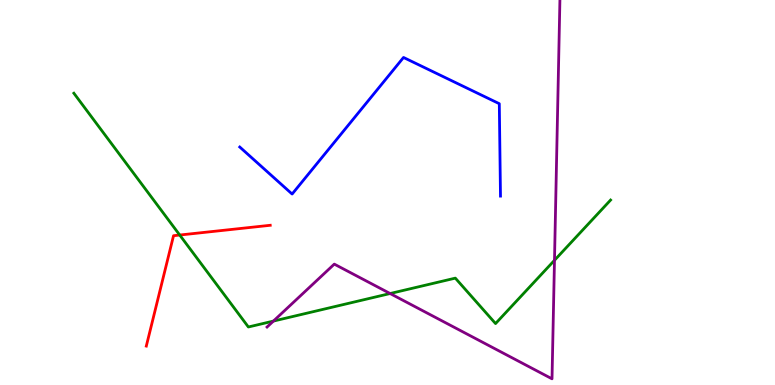[{'lines': ['blue', 'red'], 'intersections': []}, {'lines': ['green', 'red'], 'intersections': [{'x': 2.32, 'y': 3.9}]}, {'lines': ['purple', 'red'], 'intersections': []}, {'lines': ['blue', 'green'], 'intersections': []}, {'lines': ['blue', 'purple'], 'intersections': []}, {'lines': ['green', 'purple'], 'intersections': [{'x': 3.53, 'y': 1.66}, {'x': 5.03, 'y': 2.38}, {'x': 7.15, 'y': 3.24}]}]